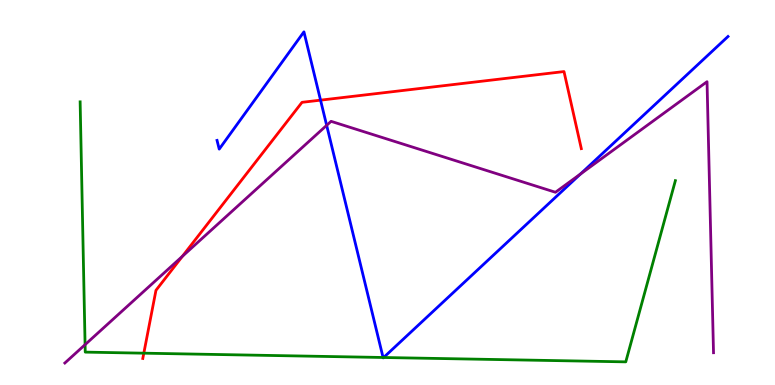[{'lines': ['blue', 'red'], 'intersections': [{'x': 4.14, 'y': 7.4}]}, {'lines': ['green', 'red'], 'intersections': [{'x': 1.86, 'y': 0.827}]}, {'lines': ['purple', 'red'], 'intersections': [{'x': 2.35, 'y': 3.34}]}, {'lines': ['blue', 'green'], 'intersections': [{'x': 4.94, 'y': 0.715}, {'x': 4.95, 'y': 0.714}]}, {'lines': ['blue', 'purple'], 'intersections': [{'x': 4.22, 'y': 6.74}, {'x': 7.49, 'y': 5.48}]}, {'lines': ['green', 'purple'], 'intersections': [{'x': 1.1, 'y': 1.05}]}]